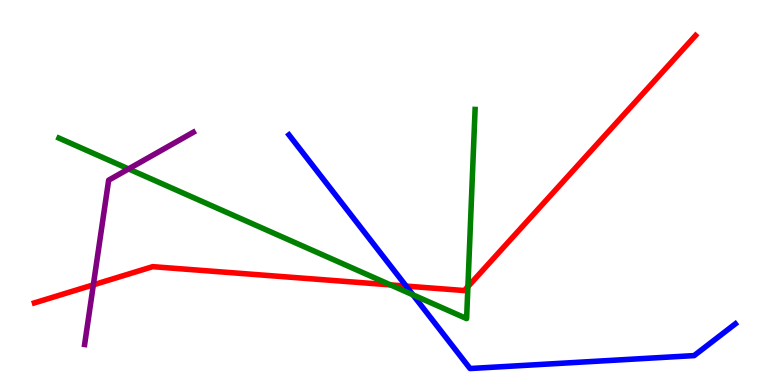[{'lines': ['blue', 'red'], 'intersections': [{'x': 5.24, 'y': 2.57}]}, {'lines': ['green', 'red'], 'intersections': [{'x': 5.04, 'y': 2.6}, {'x': 6.04, 'y': 2.55}]}, {'lines': ['purple', 'red'], 'intersections': [{'x': 1.2, 'y': 2.6}]}, {'lines': ['blue', 'green'], 'intersections': [{'x': 5.33, 'y': 2.34}]}, {'lines': ['blue', 'purple'], 'intersections': []}, {'lines': ['green', 'purple'], 'intersections': [{'x': 1.66, 'y': 5.61}]}]